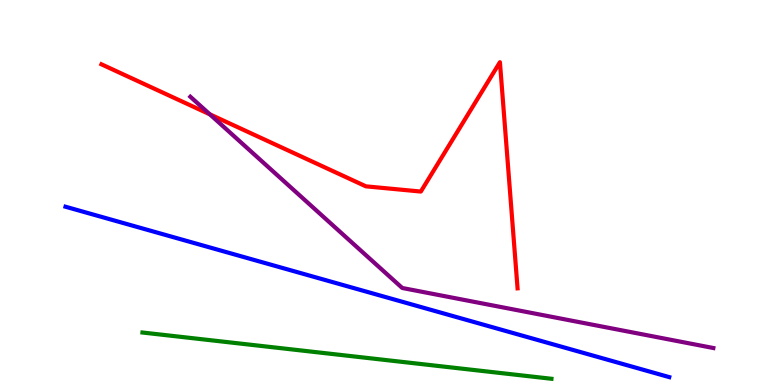[{'lines': ['blue', 'red'], 'intersections': []}, {'lines': ['green', 'red'], 'intersections': []}, {'lines': ['purple', 'red'], 'intersections': [{'x': 2.71, 'y': 7.03}]}, {'lines': ['blue', 'green'], 'intersections': []}, {'lines': ['blue', 'purple'], 'intersections': []}, {'lines': ['green', 'purple'], 'intersections': []}]